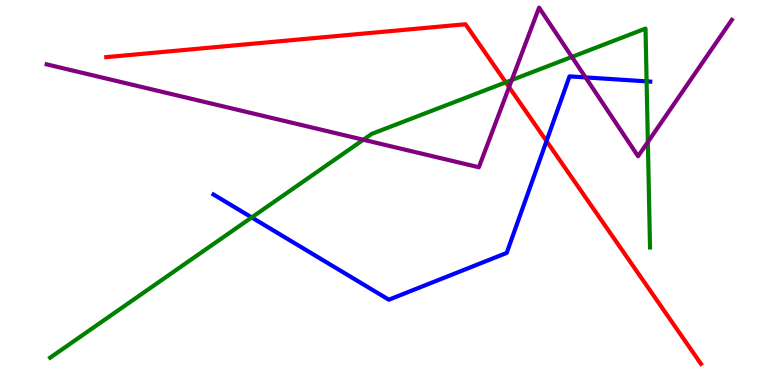[{'lines': ['blue', 'red'], 'intersections': [{'x': 7.05, 'y': 6.34}]}, {'lines': ['green', 'red'], 'intersections': [{'x': 6.53, 'y': 7.86}]}, {'lines': ['purple', 'red'], 'intersections': [{'x': 6.57, 'y': 7.74}]}, {'lines': ['blue', 'green'], 'intersections': [{'x': 3.25, 'y': 4.35}, {'x': 8.34, 'y': 7.89}]}, {'lines': ['blue', 'purple'], 'intersections': [{'x': 7.56, 'y': 7.99}]}, {'lines': ['green', 'purple'], 'intersections': [{'x': 4.69, 'y': 6.37}, {'x': 6.6, 'y': 7.92}, {'x': 7.38, 'y': 8.52}, {'x': 8.36, 'y': 6.31}]}]